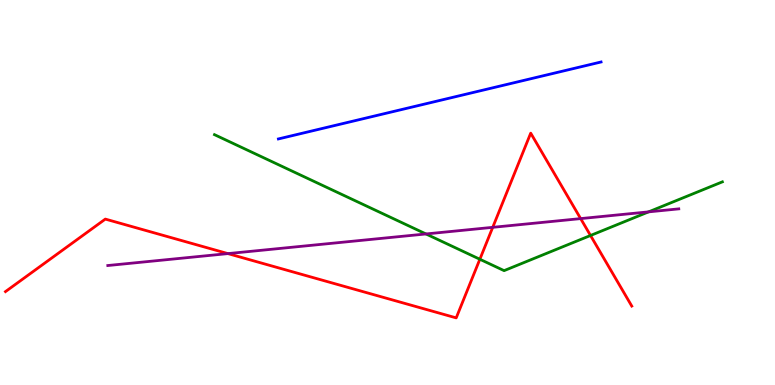[{'lines': ['blue', 'red'], 'intersections': []}, {'lines': ['green', 'red'], 'intersections': [{'x': 6.19, 'y': 3.27}, {'x': 7.62, 'y': 3.88}]}, {'lines': ['purple', 'red'], 'intersections': [{'x': 2.94, 'y': 3.41}, {'x': 6.36, 'y': 4.1}, {'x': 7.49, 'y': 4.32}]}, {'lines': ['blue', 'green'], 'intersections': []}, {'lines': ['blue', 'purple'], 'intersections': []}, {'lines': ['green', 'purple'], 'intersections': [{'x': 5.5, 'y': 3.92}, {'x': 8.37, 'y': 4.5}]}]